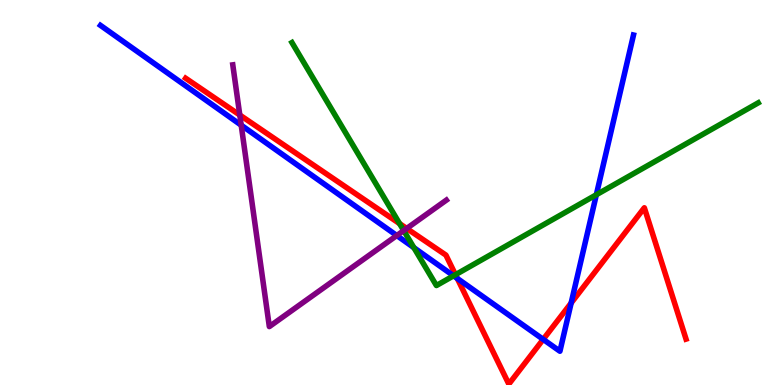[{'lines': ['blue', 'red'], 'intersections': [{'x': 5.9, 'y': 2.77}, {'x': 7.01, 'y': 1.19}, {'x': 7.37, 'y': 2.13}]}, {'lines': ['green', 'red'], 'intersections': [{'x': 5.16, 'y': 4.19}, {'x': 5.88, 'y': 2.86}]}, {'lines': ['purple', 'red'], 'intersections': [{'x': 3.09, 'y': 7.01}, {'x': 5.25, 'y': 4.07}]}, {'lines': ['blue', 'green'], 'intersections': [{'x': 5.34, 'y': 3.57}, {'x': 5.85, 'y': 2.84}, {'x': 7.69, 'y': 4.94}]}, {'lines': ['blue', 'purple'], 'intersections': [{'x': 3.11, 'y': 6.75}, {'x': 5.12, 'y': 3.88}]}, {'lines': ['green', 'purple'], 'intersections': [{'x': 5.21, 'y': 4.01}]}]